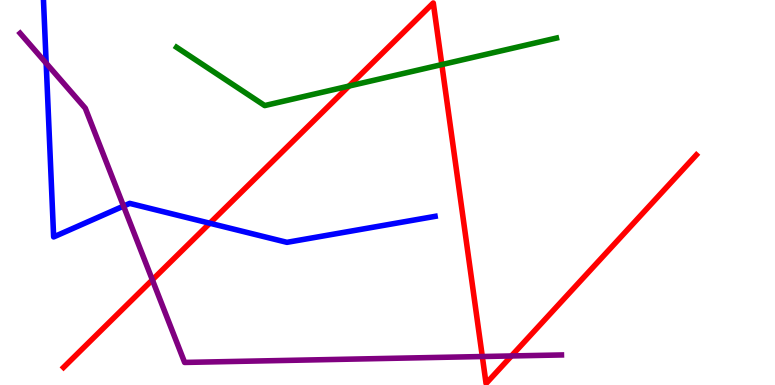[{'lines': ['blue', 'red'], 'intersections': [{'x': 2.71, 'y': 4.2}]}, {'lines': ['green', 'red'], 'intersections': [{'x': 4.5, 'y': 7.76}, {'x': 5.7, 'y': 8.32}]}, {'lines': ['purple', 'red'], 'intersections': [{'x': 1.97, 'y': 2.73}, {'x': 6.22, 'y': 0.74}, {'x': 6.6, 'y': 0.755}]}, {'lines': ['blue', 'green'], 'intersections': []}, {'lines': ['blue', 'purple'], 'intersections': [{'x': 0.596, 'y': 8.36}, {'x': 1.59, 'y': 4.65}]}, {'lines': ['green', 'purple'], 'intersections': []}]